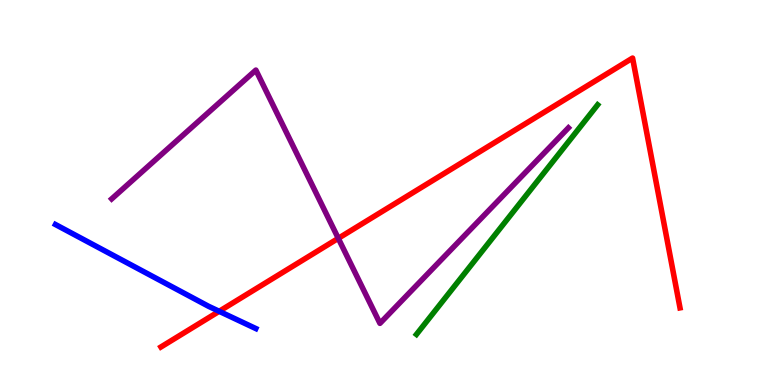[{'lines': ['blue', 'red'], 'intersections': [{'x': 2.83, 'y': 1.91}]}, {'lines': ['green', 'red'], 'intersections': []}, {'lines': ['purple', 'red'], 'intersections': [{'x': 4.37, 'y': 3.81}]}, {'lines': ['blue', 'green'], 'intersections': []}, {'lines': ['blue', 'purple'], 'intersections': []}, {'lines': ['green', 'purple'], 'intersections': []}]